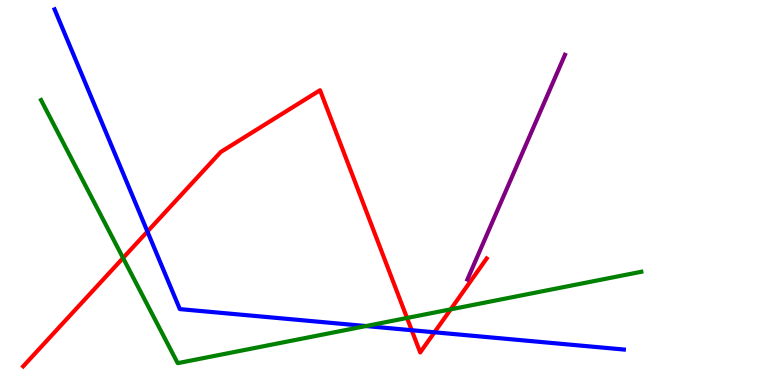[{'lines': ['blue', 'red'], 'intersections': [{'x': 1.9, 'y': 3.99}, {'x': 5.31, 'y': 1.42}, {'x': 5.61, 'y': 1.37}]}, {'lines': ['green', 'red'], 'intersections': [{'x': 1.59, 'y': 3.3}, {'x': 5.25, 'y': 1.74}, {'x': 5.82, 'y': 1.97}]}, {'lines': ['purple', 'red'], 'intersections': []}, {'lines': ['blue', 'green'], 'intersections': [{'x': 4.72, 'y': 1.53}]}, {'lines': ['blue', 'purple'], 'intersections': []}, {'lines': ['green', 'purple'], 'intersections': []}]